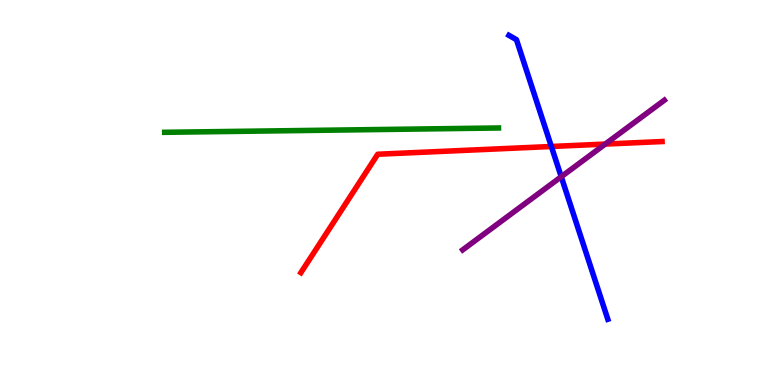[{'lines': ['blue', 'red'], 'intersections': [{'x': 7.11, 'y': 6.2}]}, {'lines': ['green', 'red'], 'intersections': []}, {'lines': ['purple', 'red'], 'intersections': [{'x': 7.81, 'y': 6.26}]}, {'lines': ['blue', 'green'], 'intersections': []}, {'lines': ['blue', 'purple'], 'intersections': [{'x': 7.24, 'y': 5.41}]}, {'lines': ['green', 'purple'], 'intersections': []}]